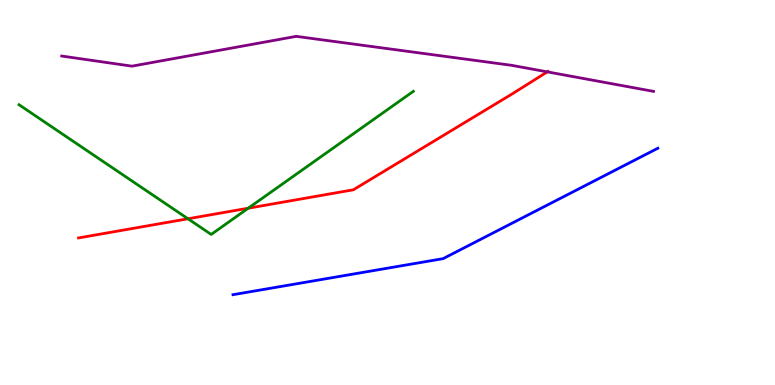[{'lines': ['blue', 'red'], 'intersections': []}, {'lines': ['green', 'red'], 'intersections': [{'x': 2.43, 'y': 4.32}, {'x': 3.2, 'y': 4.59}]}, {'lines': ['purple', 'red'], 'intersections': [{'x': 7.06, 'y': 8.13}]}, {'lines': ['blue', 'green'], 'intersections': []}, {'lines': ['blue', 'purple'], 'intersections': []}, {'lines': ['green', 'purple'], 'intersections': []}]